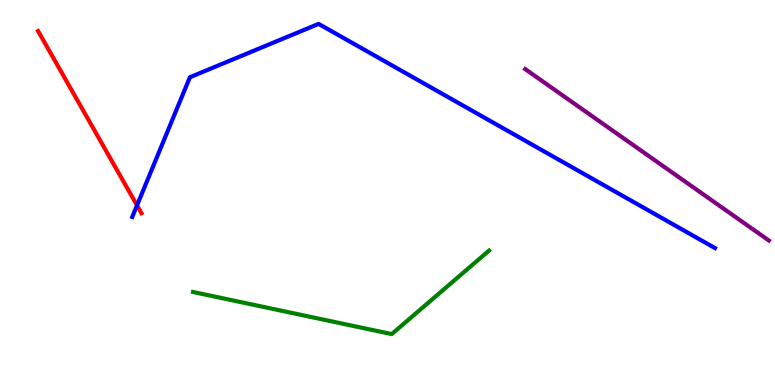[{'lines': ['blue', 'red'], 'intersections': [{'x': 1.77, 'y': 4.67}]}, {'lines': ['green', 'red'], 'intersections': []}, {'lines': ['purple', 'red'], 'intersections': []}, {'lines': ['blue', 'green'], 'intersections': []}, {'lines': ['blue', 'purple'], 'intersections': []}, {'lines': ['green', 'purple'], 'intersections': []}]